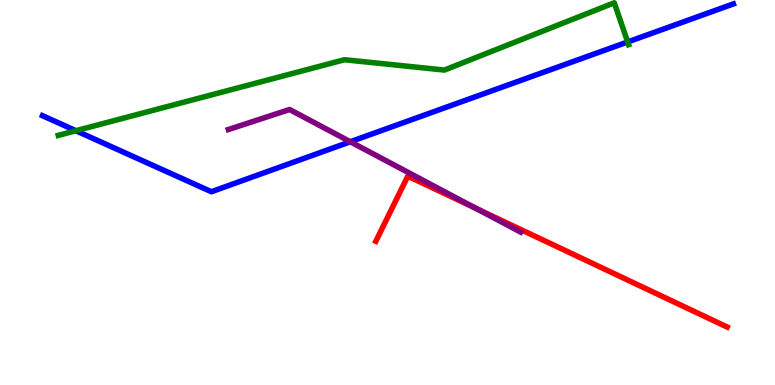[{'lines': ['blue', 'red'], 'intersections': []}, {'lines': ['green', 'red'], 'intersections': []}, {'lines': ['purple', 'red'], 'intersections': [{'x': 6.14, 'y': 4.59}]}, {'lines': ['blue', 'green'], 'intersections': [{'x': 0.979, 'y': 6.6}, {'x': 8.1, 'y': 8.91}]}, {'lines': ['blue', 'purple'], 'intersections': [{'x': 4.52, 'y': 6.32}]}, {'lines': ['green', 'purple'], 'intersections': []}]